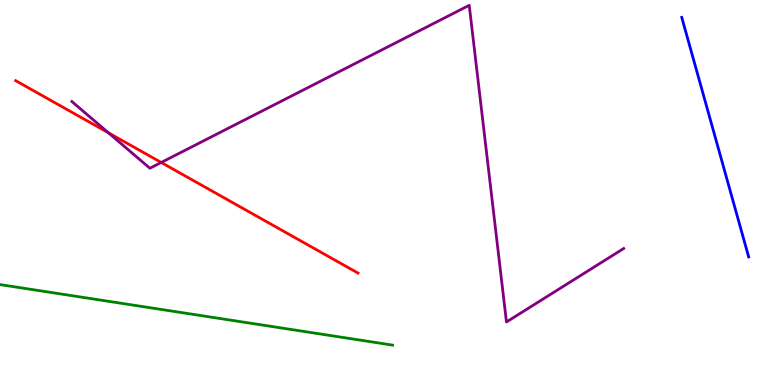[{'lines': ['blue', 'red'], 'intersections': []}, {'lines': ['green', 'red'], 'intersections': []}, {'lines': ['purple', 'red'], 'intersections': [{'x': 1.4, 'y': 6.55}, {'x': 2.08, 'y': 5.78}]}, {'lines': ['blue', 'green'], 'intersections': []}, {'lines': ['blue', 'purple'], 'intersections': []}, {'lines': ['green', 'purple'], 'intersections': []}]